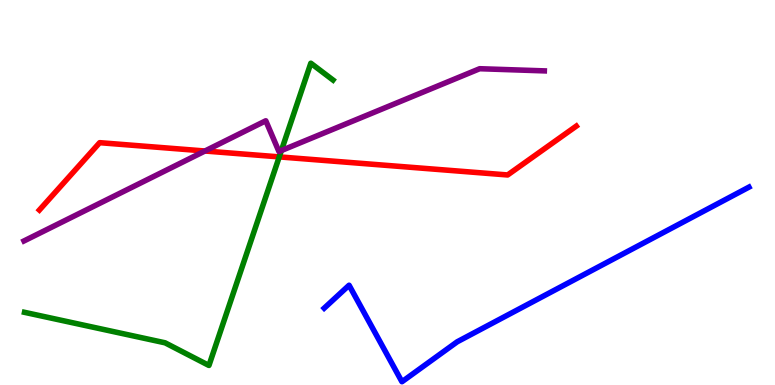[{'lines': ['blue', 'red'], 'intersections': []}, {'lines': ['green', 'red'], 'intersections': [{'x': 3.6, 'y': 5.93}]}, {'lines': ['purple', 'red'], 'intersections': [{'x': 2.64, 'y': 6.08}]}, {'lines': ['blue', 'green'], 'intersections': []}, {'lines': ['blue', 'purple'], 'intersections': []}, {'lines': ['green', 'purple'], 'intersections': [{'x': 3.63, 'y': 6.09}]}]